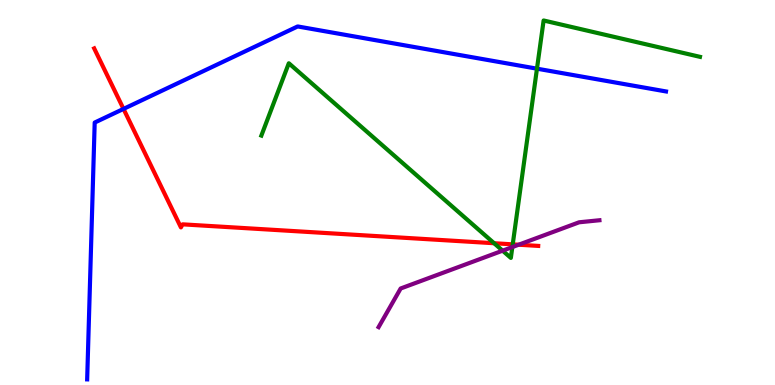[{'lines': ['blue', 'red'], 'intersections': [{'x': 1.59, 'y': 7.17}]}, {'lines': ['green', 'red'], 'intersections': [{'x': 6.38, 'y': 3.68}, {'x': 6.62, 'y': 3.65}]}, {'lines': ['purple', 'red'], 'intersections': [{'x': 6.69, 'y': 3.64}]}, {'lines': ['blue', 'green'], 'intersections': [{'x': 6.93, 'y': 8.22}]}, {'lines': ['blue', 'purple'], 'intersections': []}, {'lines': ['green', 'purple'], 'intersections': [{'x': 6.49, 'y': 3.49}, {'x': 6.61, 'y': 3.58}]}]